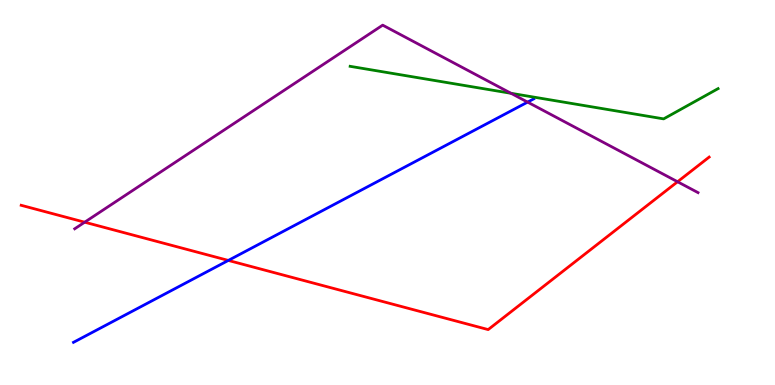[{'lines': ['blue', 'red'], 'intersections': [{'x': 2.95, 'y': 3.24}]}, {'lines': ['green', 'red'], 'intersections': []}, {'lines': ['purple', 'red'], 'intersections': [{'x': 1.09, 'y': 4.23}, {'x': 8.74, 'y': 5.28}]}, {'lines': ['blue', 'green'], 'intersections': []}, {'lines': ['blue', 'purple'], 'intersections': [{'x': 6.81, 'y': 7.35}]}, {'lines': ['green', 'purple'], 'intersections': [{'x': 6.59, 'y': 7.58}]}]